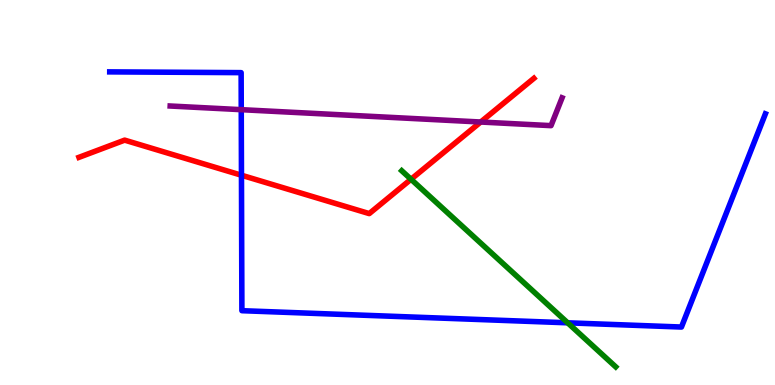[{'lines': ['blue', 'red'], 'intersections': [{'x': 3.12, 'y': 5.45}]}, {'lines': ['green', 'red'], 'intersections': [{'x': 5.3, 'y': 5.34}]}, {'lines': ['purple', 'red'], 'intersections': [{'x': 6.2, 'y': 6.83}]}, {'lines': ['blue', 'green'], 'intersections': [{'x': 7.32, 'y': 1.62}]}, {'lines': ['blue', 'purple'], 'intersections': [{'x': 3.11, 'y': 7.15}]}, {'lines': ['green', 'purple'], 'intersections': []}]